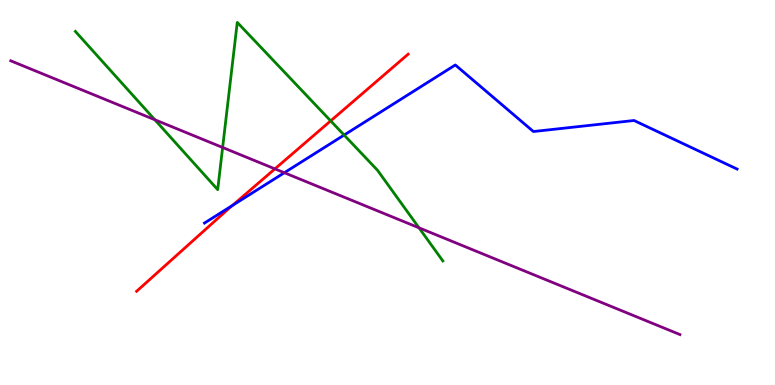[{'lines': ['blue', 'red'], 'intersections': [{'x': 3.0, 'y': 4.66}]}, {'lines': ['green', 'red'], 'intersections': [{'x': 4.27, 'y': 6.86}]}, {'lines': ['purple', 'red'], 'intersections': [{'x': 3.55, 'y': 5.61}]}, {'lines': ['blue', 'green'], 'intersections': [{'x': 4.44, 'y': 6.49}]}, {'lines': ['blue', 'purple'], 'intersections': [{'x': 3.67, 'y': 5.51}]}, {'lines': ['green', 'purple'], 'intersections': [{'x': 2.0, 'y': 6.89}, {'x': 2.87, 'y': 6.17}, {'x': 5.41, 'y': 4.08}]}]